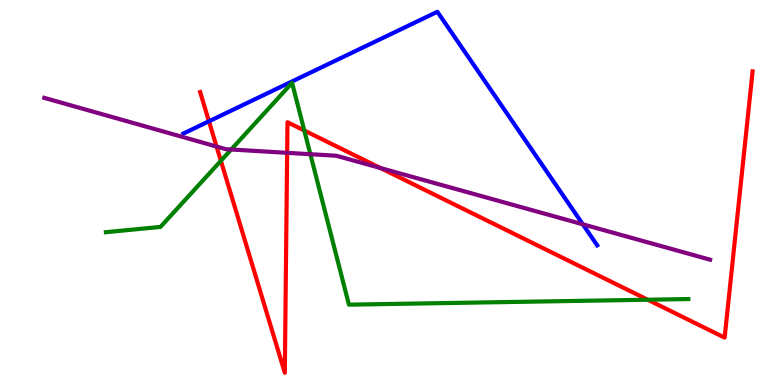[{'lines': ['blue', 'red'], 'intersections': [{'x': 2.7, 'y': 6.85}]}, {'lines': ['green', 'red'], 'intersections': [{'x': 2.85, 'y': 5.82}, {'x': 3.93, 'y': 6.61}, {'x': 8.36, 'y': 2.21}]}, {'lines': ['purple', 'red'], 'intersections': [{'x': 2.79, 'y': 6.19}, {'x': 3.71, 'y': 6.03}, {'x': 4.91, 'y': 5.64}]}, {'lines': ['blue', 'green'], 'intersections': []}, {'lines': ['blue', 'purple'], 'intersections': [{'x': 7.52, 'y': 4.17}]}, {'lines': ['green', 'purple'], 'intersections': [{'x': 2.98, 'y': 6.12}, {'x': 4.0, 'y': 5.99}]}]